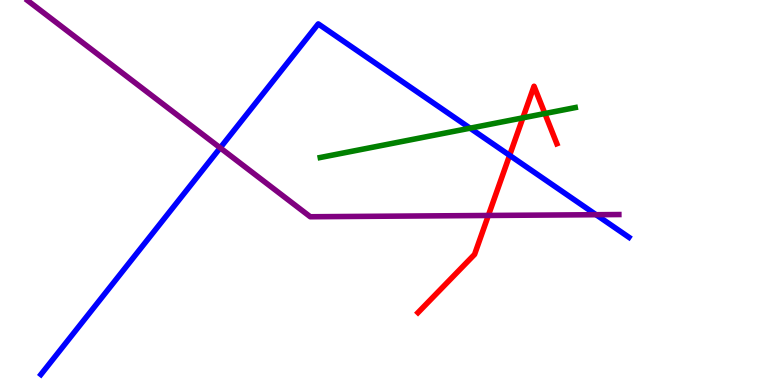[{'lines': ['blue', 'red'], 'intersections': [{'x': 6.58, 'y': 5.97}]}, {'lines': ['green', 'red'], 'intersections': [{'x': 6.75, 'y': 6.94}, {'x': 7.03, 'y': 7.05}]}, {'lines': ['purple', 'red'], 'intersections': [{'x': 6.3, 'y': 4.4}]}, {'lines': ['blue', 'green'], 'intersections': [{'x': 6.07, 'y': 6.67}]}, {'lines': ['blue', 'purple'], 'intersections': [{'x': 2.84, 'y': 6.16}, {'x': 7.69, 'y': 4.42}]}, {'lines': ['green', 'purple'], 'intersections': []}]